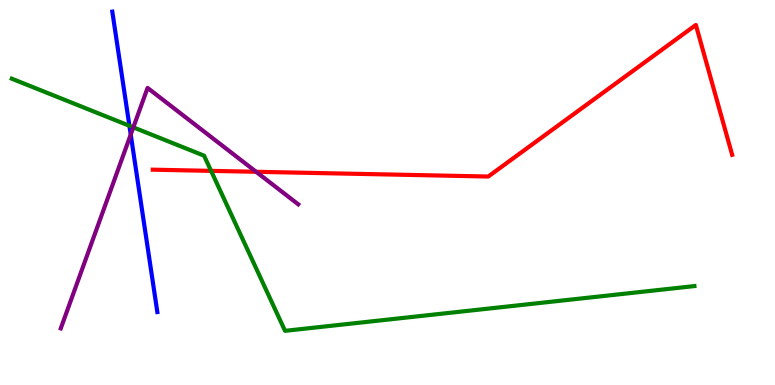[{'lines': ['blue', 'red'], 'intersections': []}, {'lines': ['green', 'red'], 'intersections': [{'x': 2.72, 'y': 5.56}]}, {'lines': ['purple', 'red'], 'intersections': [{'x': 3.3, 'y': 5.54}]}, {'lines': ['blue', 'green'], 'intersections': [{'x': 1.67, 'y': 6.73}]}, {'lines': ['blue', 'purple'], 'intersections': [{'x': 1.69, 'y': 6.5}]}, {'lines': ['green', 'purple'], 'intersections': [{'x': 1.72, 'y': 6.69}]}]